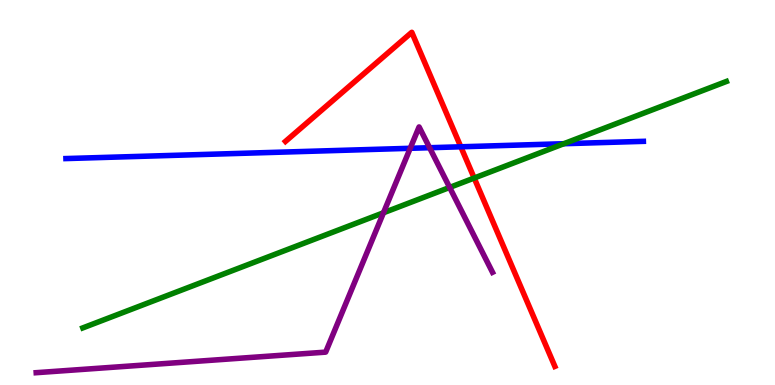[{'lines': ['blue', 'red'], 'intersections': [{'x': 5.95, 'y': 6.19}]}, {'lines': ['green', 'red'], 'intersections': [{'x': 6.12, 'y': 5.38}]}, {'lines': ['purple', 'red'], 'intersections': []}, {'lines': ['blue', 'green'], 'intersections': [{'x': 7.28, 'y': 6.27}]}, {'lines': ['blue', 'purple'], 'intersections': [{'x': 5.29, 'y': 6.15}, {'x': 5.54, 'y': 6.16}]}, {'lines': ['green', 'purple'], 'intersections': [{'x': 4.95, 'y': 4.47}, {'x': 5.8, 'y': 5.13}]}]